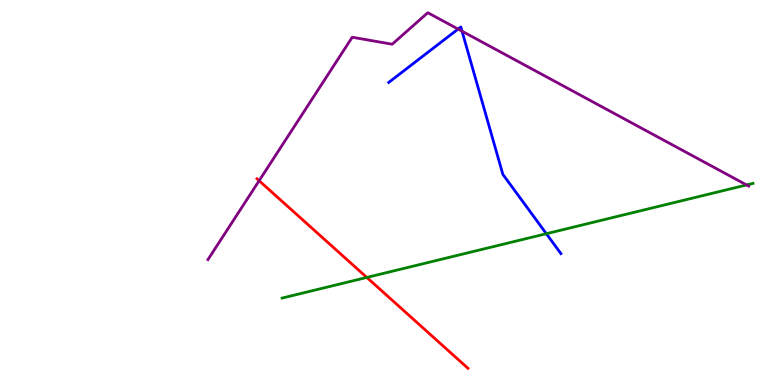[{'lines': ['blue', 'red'], 'intersections': []}, {'lines': ['green', 'red'], 'intersections': [{'x': 4.73, 'y': 2.79}]}, {'lines': ['purple', 'red'], 'intersections': [{'x': 3.34, 'y': 5.31}]}, {'lines': ['blue', 'green'], 'intersections': [{'x': 7.05, 'y': 3.93}]}, {'lines': ['blue', 'purple'], 'intersections': [{'x': 5.91, 'y': 9.24}, {'x': 5.96, 'y': 9.19}]}, {'lines': ['green', 'purple'], 'intersections': [{'x': 9.63, 'y': 5.2}]}]